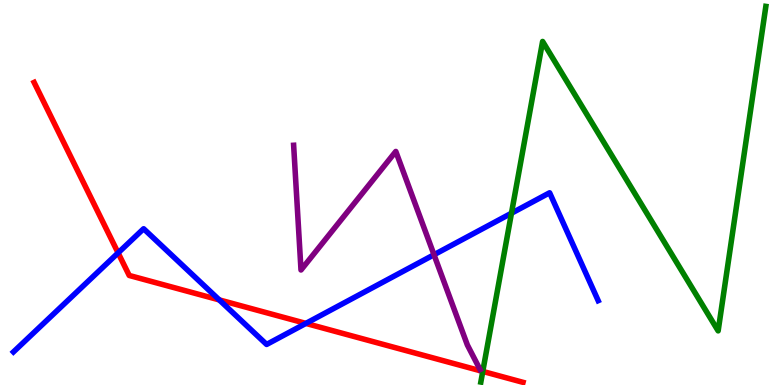[{'lines': ['blue', 'red'], 'intersections': [{'x': 1.52, 'y': 3.43}, {'x': 2.83, 'y': 2.21}, {'x': 3.95, 'y': 1.6}]}, {'lines': ['green', 'red'], 'intersections': [{'x': 6.23, 'y': 0.353}]}, {'lines': ['purple', 'red'], 'intersections': []}, {'lines': ['blue', 'green'], 'intersections': [{'x': 6.6, 'y': 4.46}]}, {'lines': ['blue', 'purple'], 'intersections': [{'x': 5.6, 'y': 3.38}]}, {'lines': ['green', 'purple'], 'intersections': []}]